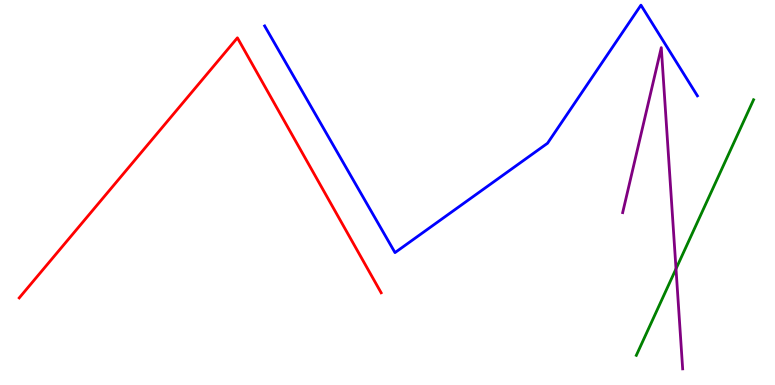[{'lines': ['blue', 'red'], 'intersections': []}, {'lines': ['green', 'red'], 'intersections': []}, {'lines': ['purple', 'red'], 'intersections': []}, {'lines': ['blue', 'green'], 'intersections': []}, {'lines': ['blue', 'purple'], 'intersections': []}, {'lines': ['green', 'purple'], 'intersections': [{'x': 8.72, 'y': 3.02}]}]